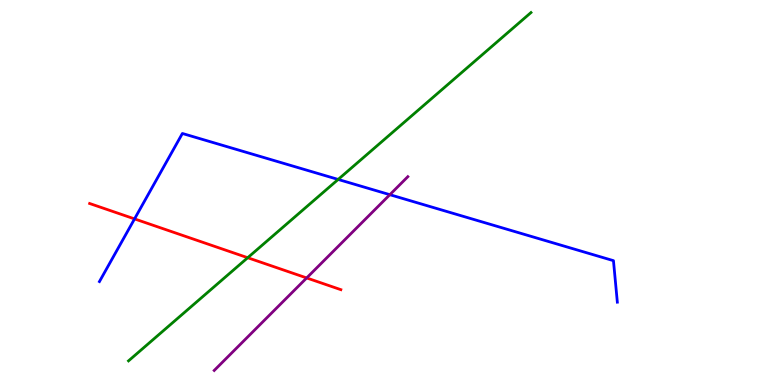[{'lines': ['blue', 'red'], 'intersections': [{'x': 1.74, 'y': 4.31}]}, {'lines': ['green', 'red'], 'intersections': [{'x': 3.2, 'y': 3.31}]}, {'lines': ['purple', 'red'], 'intersections': [{'x': 3.96, 'y': 2.78}]}, {'lines': ['blue', 'green'], 'intersections': [{'x': 4.36, 'y': 5.34}]}, {'lines': ['blue', 'purple'], 'intersections': [{'x': 5.03, 'y': 4.94}]}, {'lines': ['green', 'purple'], 'intersections': []}]